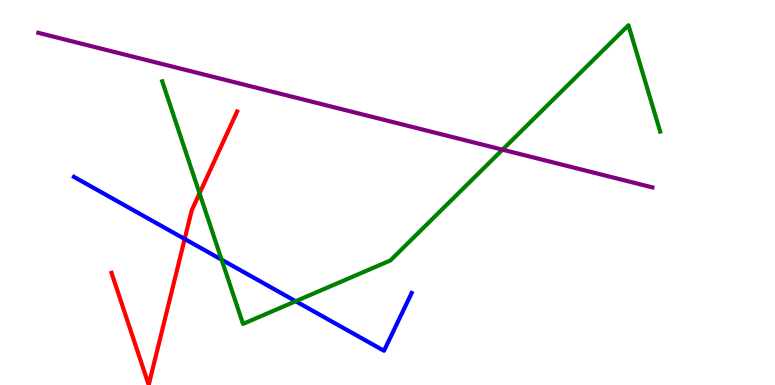[{'lines': ['blue', 'red'], 'intersections': [{'x': 2.38, 'y': 3.79}]}, {'lines': ['green', 'red'], 'intersections': [{'x': 2.57, 'y': 4.98}]}, {'lines': ['purple', 'red'], 'intersections': []}, {'lines': ['blue', 'green'], 'intersections': [{'x': 2.86, 'y': 3.25}, {'x': 3.82, 'y': 2.18}]}, {'lines': ['blue', 'purple'], 'intersections': []}, {'lines': ['green', 'purple'], 'intersections': [{'x': 6.48, 'y': 6.11}]}]